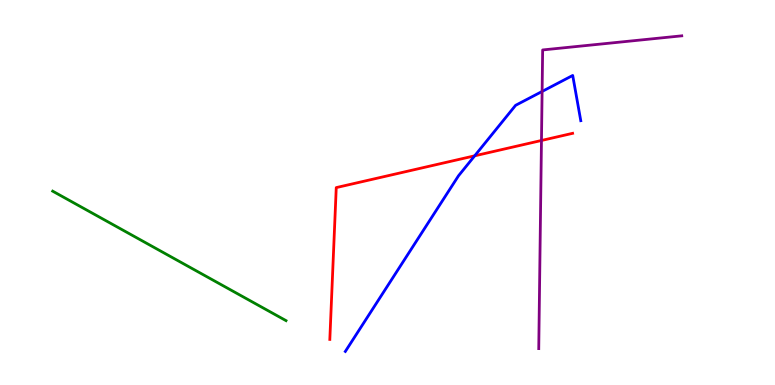[{'lines': ['blue', 'red'], 'intersections': [{'x': 6.13, 'y': 5.95}]}, {'lines': ['green', 'red'], 'intersections': []}, {'lines': ['purple', 'red'], 'intersections': [{'x': 6.99, 'y': 6.35}]}, {'lines': ['blue', 'green'], 'intersections': []}, {'lines': ['blue', 'purple'], 'intersections': [{'x': 7.0, 'y': 7.62}]}, {'lines': ['green', 'purple'], 'intersections': []}]